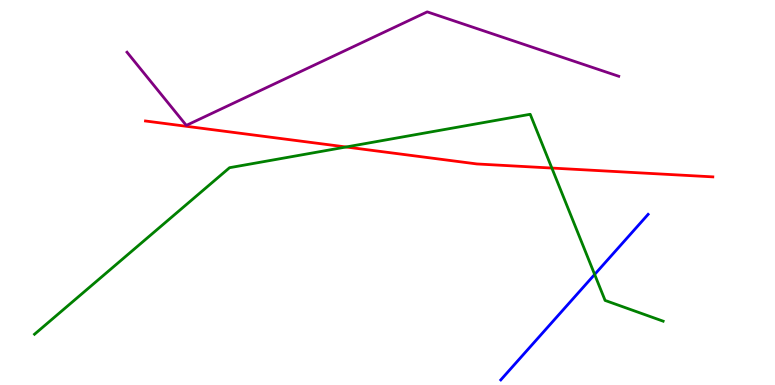[{'lines': ['blue', 'red'], 'intersections': []}, {'lines': ['green', 'red'], 'intersections': [{'x': 4.47, 'y': 6.18}, {'x': 7.12, 'y': 5.63}]}, {'lines': ['purple', 'red'], 'intersections': []}, {'lines': ['blue', 'green'], 'intersections': [{'x': 7.67, 'y': 2.87}]}, {'lines': ['blue', 'purple'], 'intersections': []}, {'lines': ['green', 'purple'], 'intersections': []}]